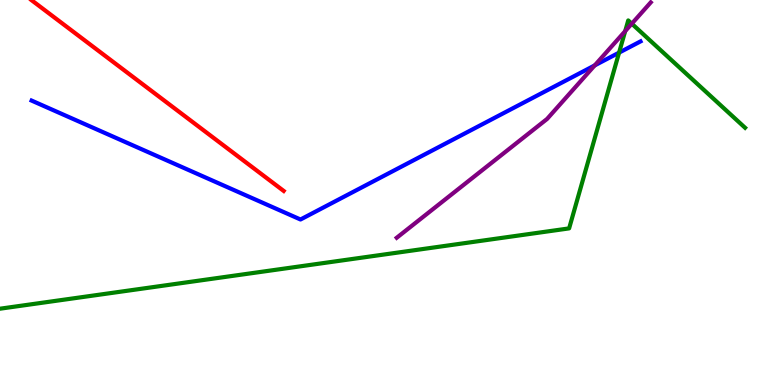[{'lines': ['blue', 'red'], 'intersections': []}, {'lines': ['green', 'red'], 'intersections': []}, {'lines': ['purple', 'red'], 'intersections': []}, {'lines': ['blue', 'green'], 'intersections': [{'x': 7.99, 'y': 8.63}]}, {'lines': ['blue', 'purple'], 'intersections': [{'x': 7.67, 'y': 8.3}]}, {'lines': ['green', 'purple'], 'intersections': [{'x': 8.07, 'y': 9.19}, {'x': 8.15, 'y': 9.38}]}]